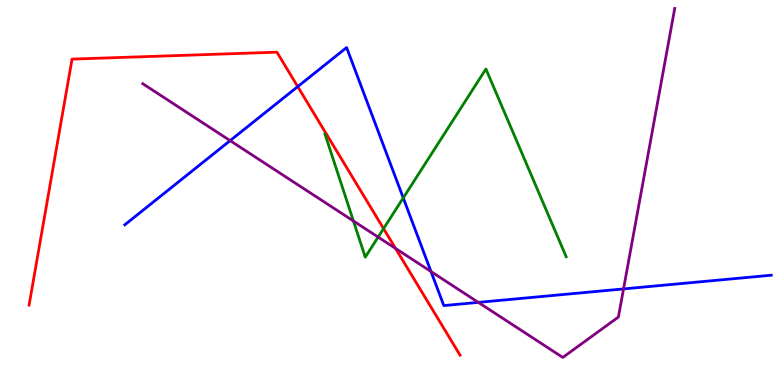[{'lines': ['blue', 'red'], 'intersections': [{'x': 3.84, 'y': 7.75}]}, {'lines': ['green', 'red'], 'intersections': [{'x': 4.95, 'y': 4.06}]}, {'lines': ['purple', 'red'], 'intersections': [{'x': 5.1, 'y': 3.55}]}, {'lines': ['blue', 'green'], 'intersections': [{'x': 5.2, 'y': 4.86}]}, {'lines': ['blue', 'purple'], 'intersections': [{'x': 2.97, 'y': 6.35}, {'x': 5.56, 'y': 2.95}, {'x': 6.17, 'y': 2.15}, {'x': 8.05, 'y': 2.5}]}, {'lines': ['green', 'purple'], 'intersections': [{'x': 4.56, 'y': 4.26}, {'x': 4.88, 'y': 3.84}]}]